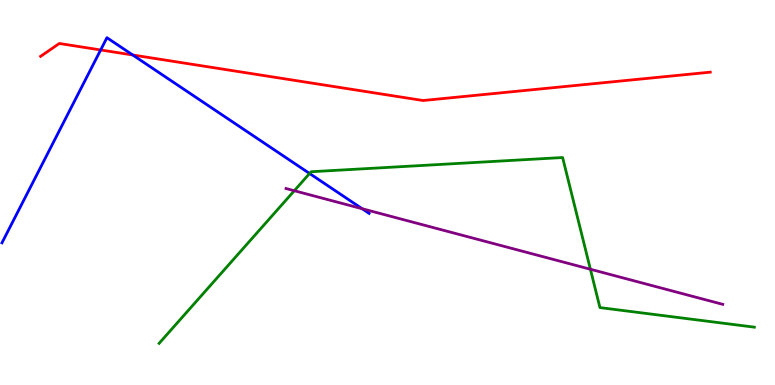[{'lines': ['blue', 'red'], 'intersections': [{'x': 1.3, 'y': 8.7}, {'x': 1.71, 'y': 8.57}]}, {'lines': ['green', 'red'], 'intersections': []}, {'lines': ['purple', 'red'], 'intersections': []}, {'lines': ['blue', 'green'], 'intersections': [{'x': 3.99, 'y': 5.49}]}, {'lines': ['blue', 'purple'], 'intersections': [{'x': 4.67, 'y': 4.58}]}, {'lines': ['green', 'purple'], 'intersections': [{'x': 3.8, 'y': 5.05}, {'x': 7.62, 'y': 3.01}]}]